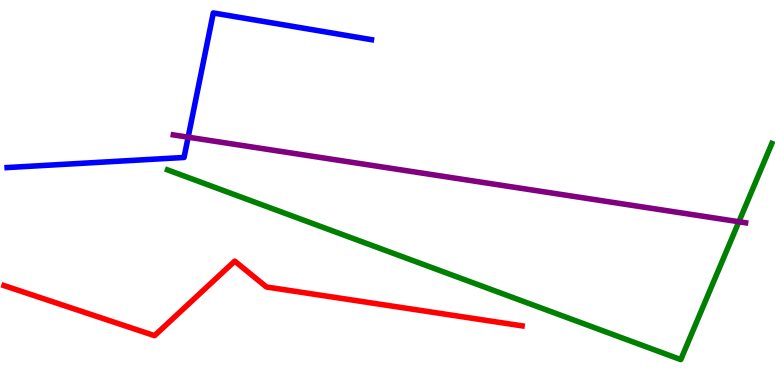[{'lines': ['blue', 'red'], 'intersections': []}, {'lines': ['green', 'red'], 'intersections': []}, {'lines': ['purple', 'red'], 'intersections': []}, {'lines': ['blue', 'green'], 'intersections': []}, {'lines': ['blue', 'purple'], 'intersections': [{'x': 2.43, 'y': 6.44}]}, {'lines': ['green', 'purple'], 'intersections': [{'x': 9.53, 'y': 4.24}]}]